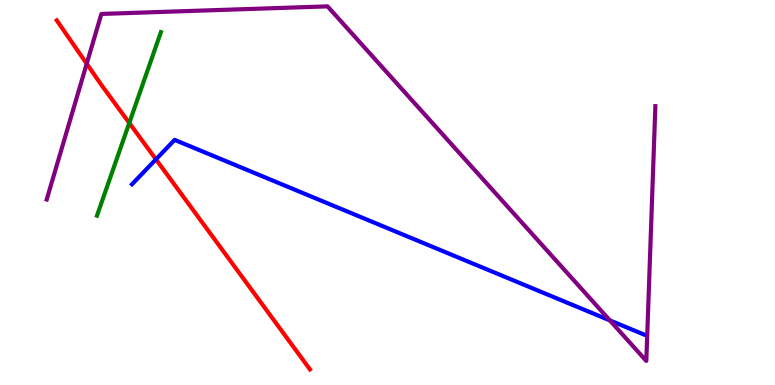[{'lines': ['blue', 'red'], 'intersections': [{'x': 2.01, 'y': 5.86}]}, {'lines': ['green', 'red'], 'intersections': [{'x': 1.67, 'y': 6.81}]}, {'lines': ['purple', 'red'], 'intersections': [{'x': 1.12, 'y': 8.34}]}, {'lines': ['blue', 'green'], 'intersections': []}, {'lines': ['blue', 'purple'], 'intersections': [{'x': 7.87, 'y': 1.68}]}, {'lines': ['green', 'purple'], 'intersections': []}]